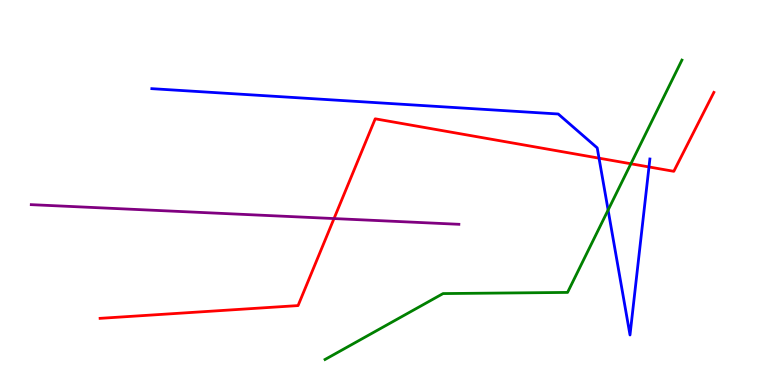[{'lines': ['blue', 'red'], 'intersections': [{'x': 7.73, 'y': 5.89}, {'x': 8.37, 'y': 5.66}]}, {'lines': ['green', 'red'], 'intersections': [{'x': 8.14, 'y': 5.75}]}, {'lines': ['purple', 'red'], 'intersections': [{'x': 4.31, 'y': 4.32}]}, {'lines': ['blue', 'green'], 'intersections': [{'x': 7.85, 'y': 4.54}]}, {'lines': ['blue', 'purple'], 'intersections': []}, {'lines': ['green', 'purple'], 'intersections': []}]